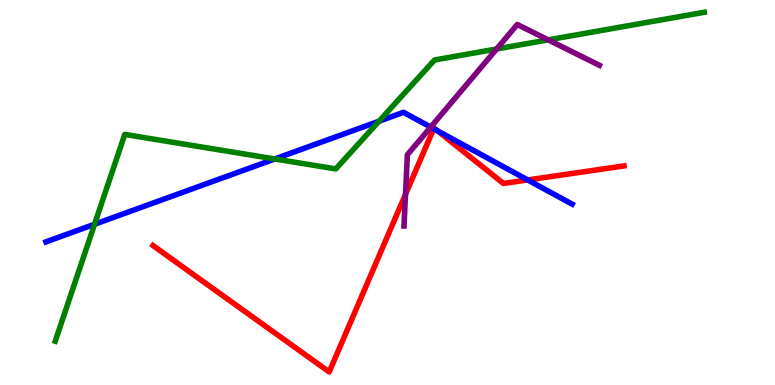[{'lines': ['blue', 'red'], 'intersections': [{'x': 5.6, 'y': 6.66}, {'x': 5.65, 'y': 6.6}, {'x': 6.81, 'y': 5.33}]}, {'lines': ['green', 'red'], 'intersections': []}, {'lines': ['purple', 'red'], 'intersections': [{'x': 5.23, 'y': 4.95}]}, {'lines': ['blue', 'green'], 'intersections': [{'x': 1.22, 'y': 4.17}, {'x': 3.55, 'y': 5.87}, {'x': 4.89, 'y': 6.85}]}, {'lines': ['blue', 'purple'], 'intersections': [{'x': 5.56, 'y': 6.7}]}, {'lines': ['green', 'purple'], 'intersections': [{'x': 6.41, 'y': 8.73}, {'x': 7.07, 'y': 8.96}]}]